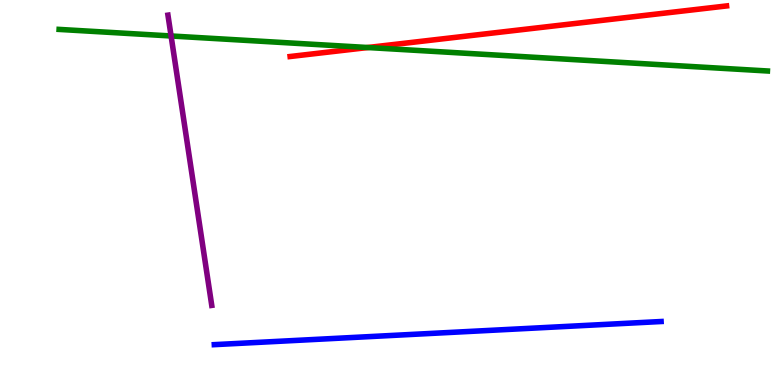[{'lines': ['blue', 'red'], 'intersections': []}, {'lines': ['green', 'red'], 'intersections': [{'x': 4.75, 'y': 8.77}]}, {'lines': ['purple', 'red'], 'intersections': []}, {'lines': ['blue', 'green'], 'intersections': []}, {'lines': ['blue', 'purple'], 'intersections': []}, {'lines': ['green', 'purple'], 'intersections': [{'x': 2.21, 'y': 9.07}]}]